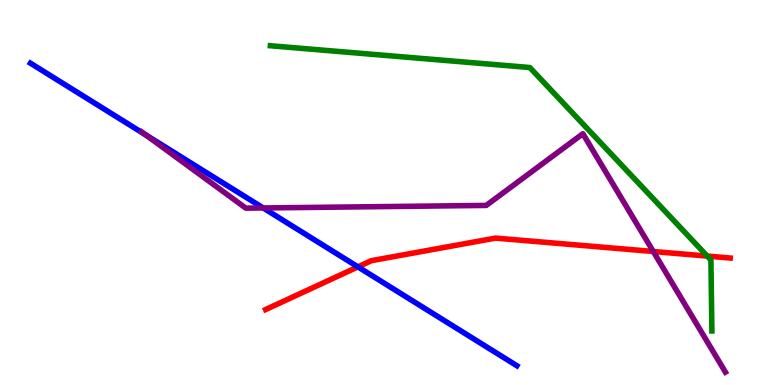[{'lines': ['blue', 'red'], 'intersections': [{'x': 4.62, 'y': 3.07}]}, {'lines': ['green', 'red'], 'intersections': [{'x': 9.13, 'y': 3.35}]}, {'lines': ['purple', 'red'], 'intersections': [{'x': 8.43, 'y': 3.47}]}, {'lines': ['blue', 'green'], 'intersections': []}, {'lines': ['blue', 'purple'], 'intersections': [{'x': 1.88, 'y': 6.5}, {'x': 3.4, 'y': 4.6}]}, {'lines': ['green', 'purple'], 'intersections': []}]